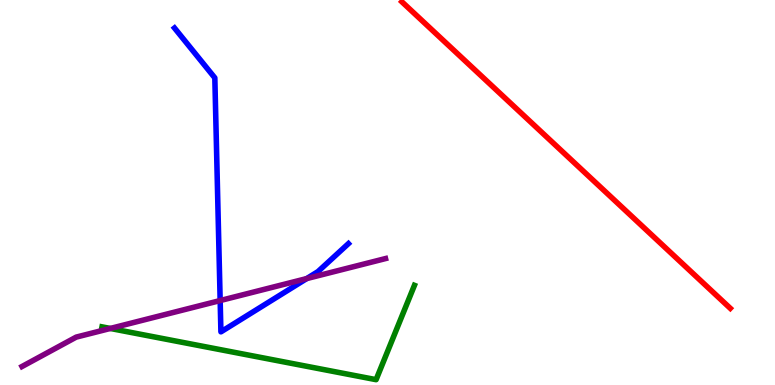[{'lines': ['blue', 'red'], 'intersections': []}, {'lines': ['green', 'red'], 'intersections': []}, {'lines': ['purple', 'red'], 'intersections': []}, {'lines': ['blue', 'green'], 'intersections': []}, {'lines': ['blue', 'purple'], 'intersections': [{'x': 2.84, 'y': 2.19}, {'x': 3.96, 'y': 2.76}]}, {'lines': ['green', 'purple'], 'intersections': [{'x': 1.42, 'y': 1.47}]}]